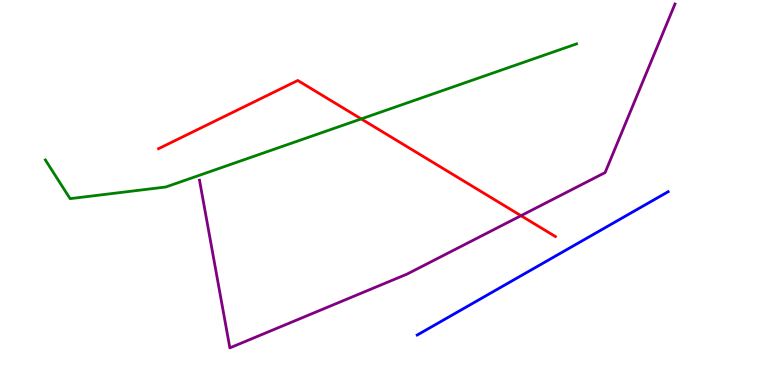[{'lines': ['blue', 'red'], 'intersections': []}, {'lines': ['green', 'red'], 'intersections': [{'x': 4.66, 'y': 6.91}]}, {'lines': ['purple', 'red'], 'intersections': [{'x': 6.72, 'y': 4.4}]}, {'lines': ['blue', 'green'], 'intersections': []}, {'lines': ['blue', 'purple'], 'intersections': []}, {'lines': ['green', 'purple'], 'intersections': []}]